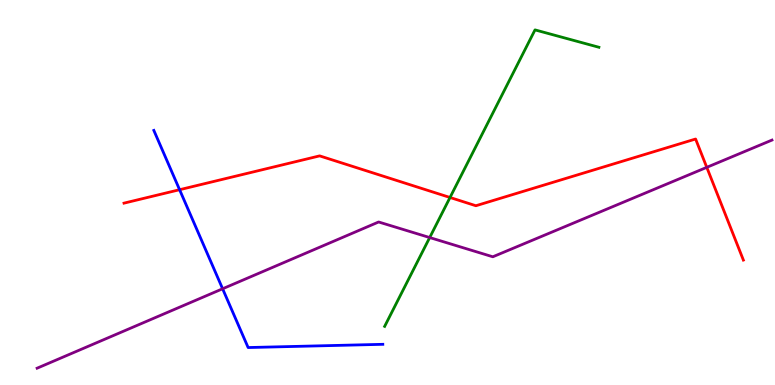[{'lines': ['blue', 'red'], 'intersections': [{'x': 2.32, 'y': 5.07}]}, {'lines': ['green', 'red'], 'intersections': [{'x': 5.81, 'y': 4.87}]}, {'lines': ['purple', 'red'], 'intersections': [{'x': 9.12, 'y': 5.65}]}, {'lines': ['blue', 'green'], 'intersections': []}, {'lines': ['blue', 'purple'], 'intersections': [{'x': 2.87, 'y': 2.5}]}, {'lines': ['green', 'purple'], 'intersections': [{'x': 5.54, 'y': 3.83}]}]